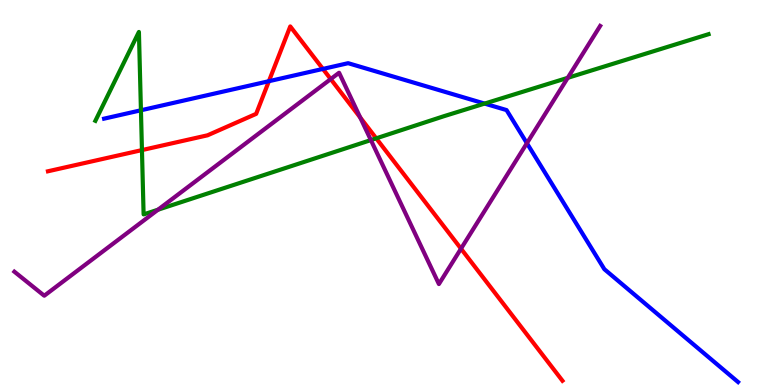[{'lines': ['blue', 'red'], 'intersections': [{'x': 3.47, 'y': 7.89}, {'x': 4.17, 'y': 8.21}]}, {'lines': ['green', 'red'], 'intersections': [{'x': 1.83, 'y': 6.1}, {'x': 4.85, 'y': 6.41}]}, {'lines': ['purple', 'red'], 'intersections': [{'x': 4.27, 'y': 7.95}, {'x': 4.65, 'y': 6.95}, {'x': 5.95, 'y': 3.54}]}, {'lines': ['blue', 'green'], 'intersections': [{'x': 1.82, 'y': 7.14}, {'x': 6.25, 'y': 7.31}]}, {'lines': ['blue', 'purple'], 'intersections': [{'x': 6.8, 'y': 6.28}]}, {'lines': ['green', 'purple'], 'intersections': [{'x': 2.04, 'y': 4.55}, {'x': 4.79, 'y': 6.36}, {'x': 7.33, 'y': 7.98}]}]